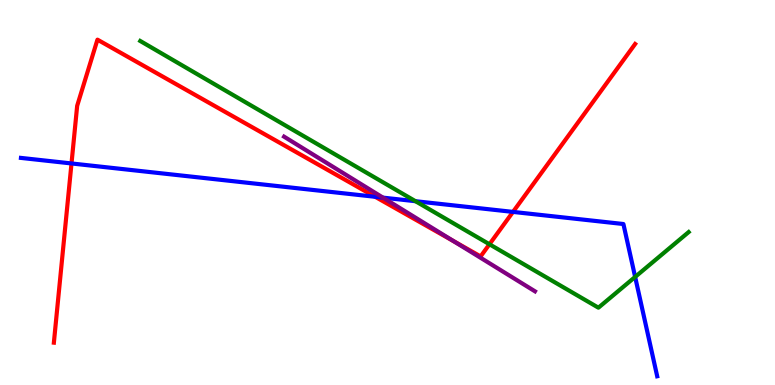[{'lines': ['blue', 'red'], 'intersections': [{'x': 0.923, 'y': 5.75}, {'x': 4.84, 'y': 4.89}, {'x': 6.62, 'y': 4.5}]}, {'lines': ['green', 'red'], 'intersections': [{'x': 6.32, 'y': 3.66}]}, {'lines': ['purple', 'red'], 'intersections': [{'x': 5.85, 'y': 3.74}]}, {'lines': ['blue', 'green'], 'intersections': [{'x': 5.36, 'y': 4.77}, {'x': 8.2, 'y': 2.81}]}, {'lines': ['blue', 'purple'], 'intersections': [{'x': 4.94, 'y': 4.87}]}, {'lines': ['green', 'purple'], 'intersections': []}]